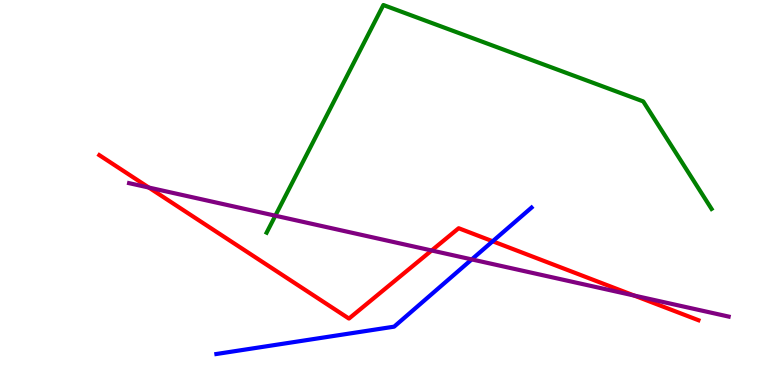[{'lines': ['blue', 'red'], 'intersections': [{'x': 6.36, 'y': 3.73}]}, {'lines': ['green', 'red'], 'intersections': []}, {'lines': ['purple', 'red'], 'intersections': [{'x': 1.92, 'y': 5.13}, {'x': 5.57, 'y': 3.49}, {'x': 8.18, 'y': 2.32}]}, {'lines': ['blue', 'green'], 'intersections': []}, {'lines': ['blue', 'purple'], 'intersections': [{'x': 6.09, 'y': 3.26}]}, {'lines': ['green', 'purple'], 'intersections': [{'x': 3.55, 'y': 4.4}]}]